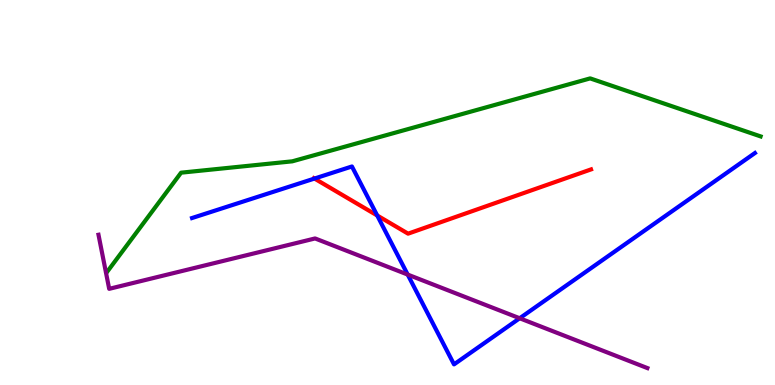[{'lines': ['blue', 'red'], 'intersections': [{'x': 4.06, 'y': 5.36}, {'x': 4.87, 'y': 4.4}]}, {'lines': ['green', 'red'], 'intersections': []}, {'lines': ['purple', 'red'], 'intersections': []}, {'lines': ['blue', 'green'], 'intersections': []}, {'lines': ['blue', 'purple'], 'intersections': [{'x': 5.26, 'y': 2.87}, {'x': 6.71, 'y': 1.73}]}, {'lines': ['green', 'purple'], 'intersections': []}]